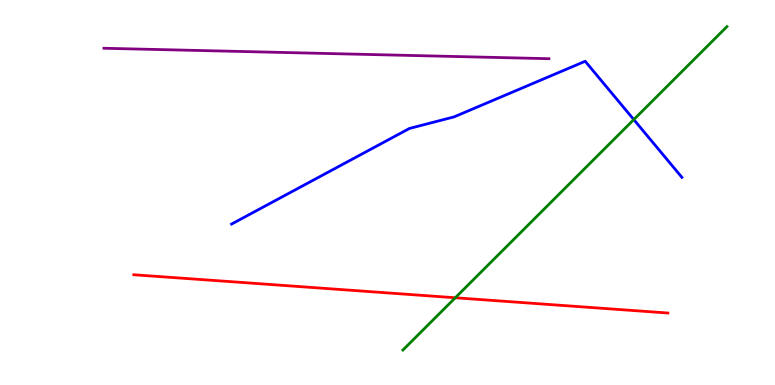[{'lines': ['blue', 'red'], 'intersections': []}, {'lines': ['green', 'red'], 'intersections': [{'x': 5.87, 'y': 2.27}]}, {'lines': ['purple', 'red'], 'intersections': []}, {'lines': ['blue', 'green'], 'intersections': [{'x': 8.18, 'y': 6.89}]}, {'lines': ['blue', 'purple'], 'intersections': []}, {'lines': ['green', 'purple'], 'intersections': []}]